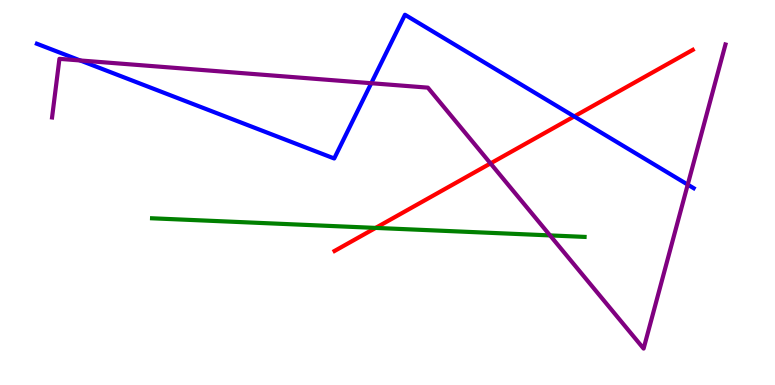[{'lines': ['blue', 'red'], 'intersections': [{'x': 7.41, 'y': 6.98}]}, {'lines': ['green', 'red'], 'intersections': [{'x': 4.85, 'y': 4.08}]}, {'lines': ['purple', 'red'], 'intersections': [{'x': 6.33, 'y': 5.76}]}, {'lines': ['blue', 'green'], 'intersections': []}, {'lines': ['blue', 'purple'], 'intersections': [{'x': 1.03, 'y': 8.43}, {'x': 4.79, 'y': 7.84}, {'x': 8.87, 'y': 5.2}]}, {'lines': ['green', 'purple'], 'intersections': [{'x': 7.1, 'y': 3.89}]}]